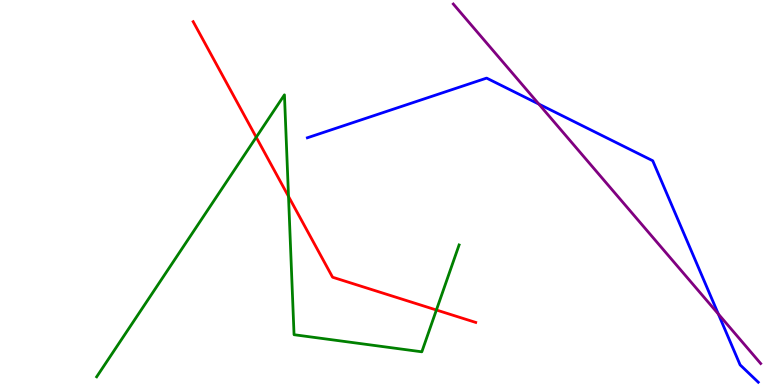[{'lines': ['blue', 'red'], 'intersections': []}, {'lines': ['green', 'red'], 'intersections': [{'x': 3.31, 'y': 6.44}, {'x': 3.72, 'y': 4.9}, {'x': 5.63, 'y': 1.95}]}, {'lines': ['purple', 'red'], 'intersections': []}, {'lines': ['blue', 'green'], 'intersections': []}, {'lines': ['blue', 'purple'], 'intersections': [{'x': 6.95, 'y': 7.3}, {'x': 9.27, 'y': 1.84}]}, {'lines': ['green', 'purple'], 'intersections': []}]